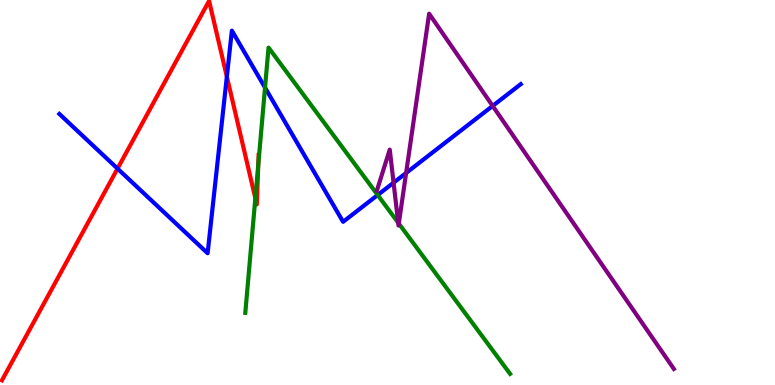[{'lines': ['blue', 'red'], 'intersections': [{'x': 1.52, 'y': 5.62}, {'x': 2.93, 'y': 8.01}]}, {'lines': ['green', 'red'], 'intersections': [{'x': 3.29, 'y': 4.85}, {'x': 3.33, 'y': 5.72}]}, {'lines': ['purple', 'red'], 'intersections': []}, {'lines': ['blue', 'green'], 'intersections': [{'x': 3.42, 'y': 7.72}, {'x': 4.87, 'y': 4.93}]}, {'lines': ['blue', 'purple'], 'intersections': [{'x': 5.08, 'y': 5.25}, {'x': 5.24, 'y': 5.51}, {'x': 6.36, 'y': 7.25}]}, {'lines': ['green', 'purple'], 'intersections': [{'x': 5.14, 'y': 4.22}, {'x': 5.15, 'y': 4.19}]}]